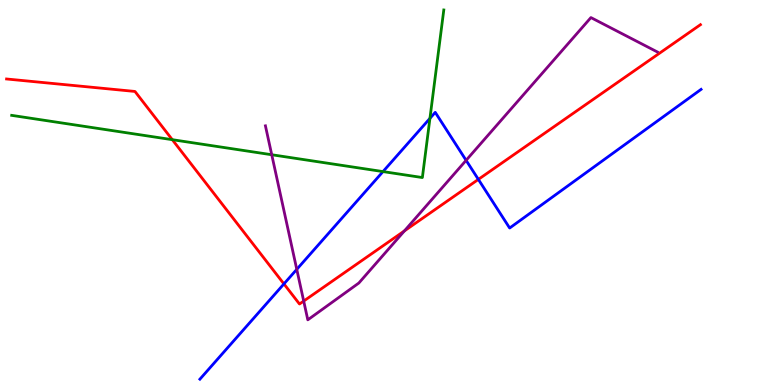[{'lines': ['blue', 'red'], 'intersections': [{'x': 3.66, 'y': 2.63}, {'x': 6.17, 'y': 5.34}]}, {'lines': ['green', 'red'], 'intersections': [{'x': 2.22, 'y': 6.37}]}, {'lines': ['purple', 'red'], 'intersections': [{'x': 3.92, 'y': 2.18}, {'x': 5.22, 'y': 4.0}]}, {'lines': ['blue', 'green'], 'intersections': [{'x': 4.94, 'y': 5.54}, {'x': 5.55, 'y': 6.93}]}, {'lines': ['blue', 'purple'], 'intersections': [{'x': 3.83, 'y': 3.0}, {'x': 6.01, 'y': 5.84}]}, {'lines': ['green', 'purple'], 'intersections': [{'x': 3.51, 'y': 5.98}]}]